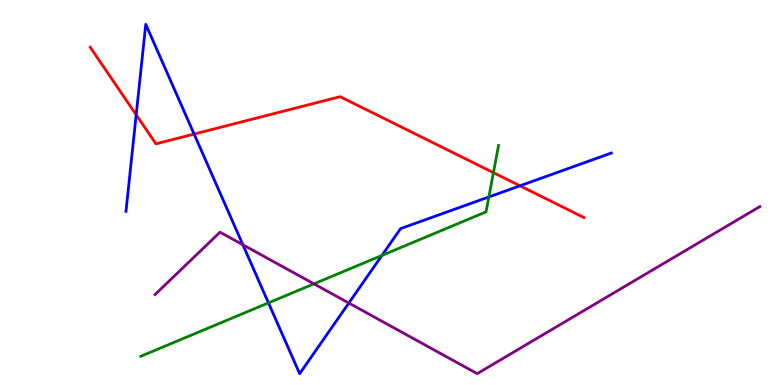[{'lines': ['blue', 'red'], 'intersections': [{'x': 1.76, 'y': 7.02}, {'x': 2.5, 'y': 6.52}, {'x': 6.71, 'y': 5.17}]}, {'lines': ['green', 'red'], 'intersections': [{'x': 6.37, 'y': 5.52}]}, {'lines': ['purple', 'red'], 'intersections': []}, {'lines': ['blue', 'green'], 'intersections': [{'x': 3.46, 'y': 2.13}, {'x': 4.93, 'y': 3.37}, {'x': 6.31, 'y': 4.88}]}, {'lines': ['blue', 'purple'], 'intersections': [{'x': 3.13, 'y': 3.64}, {'x': 4.5, 'y': 2.13}]}, {'lines': ['green', 'purple'], 'intersections': [{'x': 4.05, 'y': 2.63}]}]